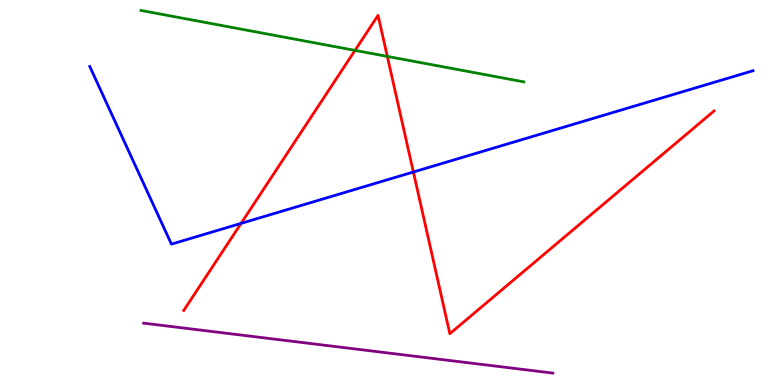[{'lines': ['blue', 'red'], 'intersections': [{'x': 3.11, 'y': 4.2}, {'x': 5.33, 'y': 5.53}]}, {'lines': ['green', 'red'], 'intersections': [{'x': 4.58, 'y': 8.69}, {'x': 5.0, 'y': 8.54}]}, {'lines': ['purple', 'red'], 'intersections': []}, {'lines': ['blue', 'green'], 'intersections': []}, {'lines': ['blue', 'purple'], 'intersections': []}, {'lines': ['green', 'purple'], 'intersections': []}]